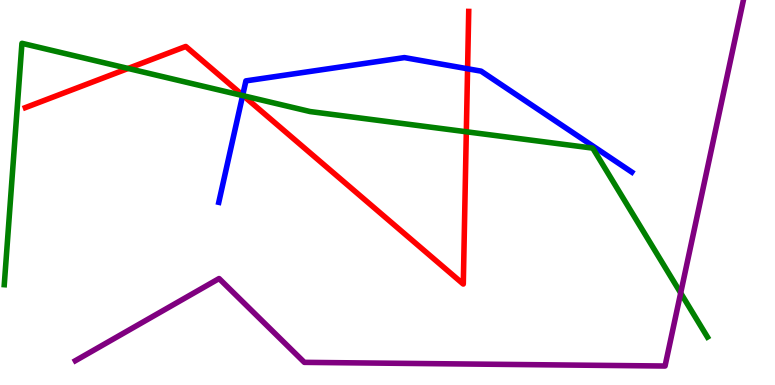[{'lines': ['blue', 'red'], 'intersections': [{'x': 3.13, 'y': 7.53}, {'x': 6.03, 'y': 8.21}]}, {'lines': ['green', 'red'], 'intersections': [{'x': 1.65, 'y': 8.22}, {'x': 3.14, 'y': 7.51}, {'x': 6.02, 'y': 6.58}]}, {'lines': ['purple', 'red'], 'intersections': []}, {'lines': ['blue', 'green'], 'intersections': [{'x': 3.13, 'y': 7.52}]}, {'lines': ['blue', 'purple'], 'intersections': []}, {'lines': ['green', 'purple'], 'intersections': [{'x': 8.78, 'y': 2.39}]}]